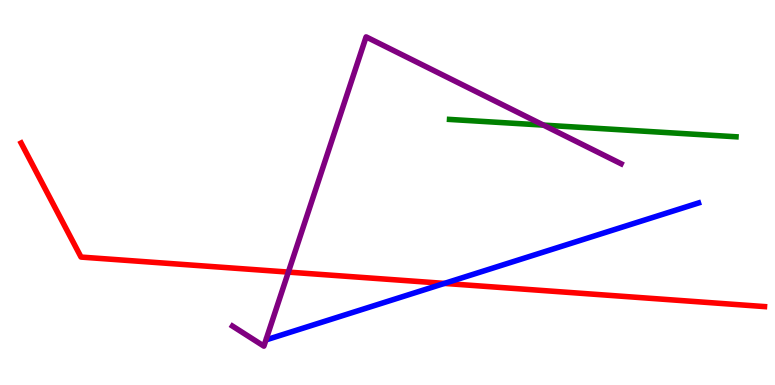[{'lines': ['blue', 'red'], 'intersections': [{'x': 5.73, 'y': 2.64}]}, {'lines': ['green', 'red'], 'intersections': []}, {'lines': ['purple', 'red'], 'intersections': [{'x': 3.72, 'y': 2.93}]}, {'lines': ['blue', 'green'], 'intersections': []}, {'lines': ['blue', 'purple'], 'intersections': []}, {'lines': ['green', 'purple'], 'intersections': [{'x': 7.01, 'y': 6.75}]}]